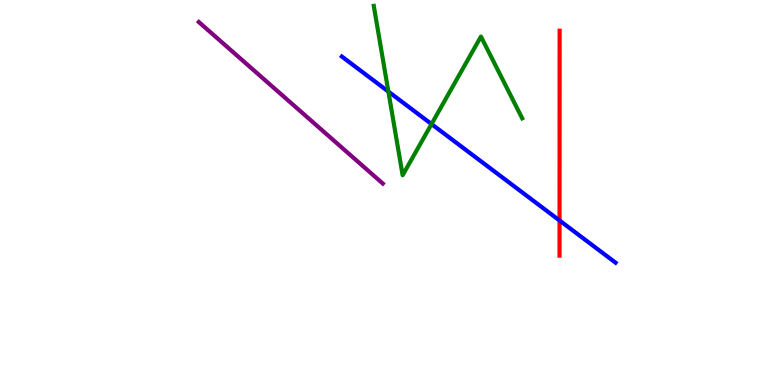[{'lines': ['blue', 'red'], 'intersections': [{'x': 7.22, 'y': 4.27}]}, {'lines': ['green', 'red'], 'intersections': []}, {'lines': ['purple', 'red'], 'intersections': []}, {'lines': ['blue', 'green'], 'intersections': [{'x': 5.01, 'y': 7.62}, {'x': 5.57, 'y': 6.78}]}, {'lines': ['blue', 'purple'], 'intersections': []}, {'lines': ['green', 'purple'], 'intersections': []}]